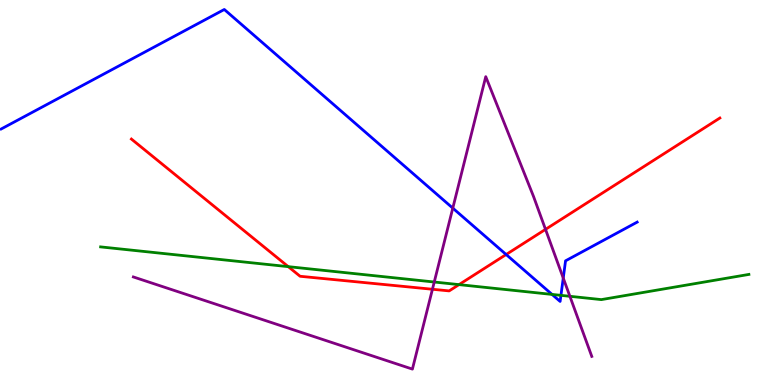[{'lines': ['blue', 'red'], 'intersections': [{'x': 6.53, 'y': 3.39}]}, {'lines': ['green', 'red'], 'intersections': [{'x': 3.72, 'y': 3.07}, {'x': 5.92, 'y': 2.61}]}, {'lines': ['purple', 'red'], 'intersections': [{'x': 5.58, 'y': 2.49}, {'x': 7.04, 'y': 4.04}]}, {'lines': ['blue', 'green'], 'intersections': [{'x': 7.12, 'y': 2.35}, {'x': 7.24, 'y': 2.33}]}, {'lines': ['blue', 'purple'], 'intersections': [{'x': 5.84, 'y': 4.59}, {'x': 7.27, 'y': 2.78}]}, {'lines': ['green', 'purple'], 'intersections': [{'x': 5.6, 'y': 2.67}, {'x': 7.35, 'y': 2.3}]}]